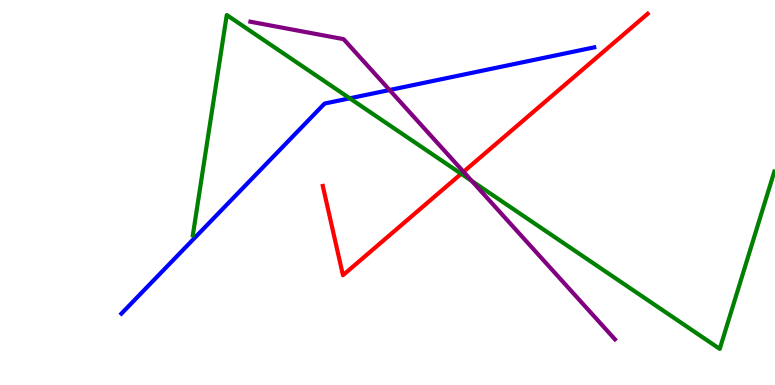[{'lines': ['blue', 'red'], 'intersections': []}, {'lines': ['green', 'red'], 'intersections': [{'x': 5.95, 'y': 5.49}]}, {'lines': ['purple', 'red'], 'intersections': [{'x': 5.98, 'y': 5.54}]}, {'lines': ['blue', 'green'], 'intersections': [{'x': 4.51, 'y': 7.45}]}, {'lines': ['blue', 'purple'], 'intersections': [{'x': 5.03, 'y': 7.66}]}, {'lines': ['green', 'purple'], 'intersections': [{'x': 6.09, 'y': 5.3}]}]